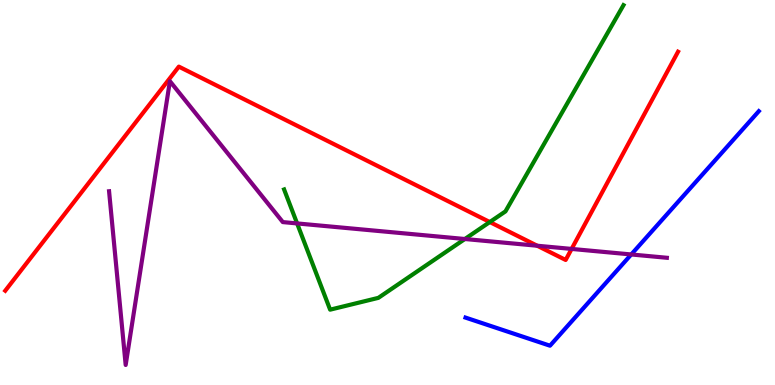[{'lines': ['blue', 'red'], 'intersections': []}, {'lines': ['green', 'red'], 'intersections': [{'x': 6.32, 'y': 4.23}]}, {'lines': ['purple', 'red'], 'intersections': [{'x': 6.93, 'y': 3.62}, {'x': 7.38, 'y': 3.53}]}, {'lines': ['blue', 'green'], 'intersections': []}, {'lines': ['blue', 'purple'], 'intersections': [{'x': 8.14, 'y': 3.39}]}, {'lines': ['green', 'purple'], 'intersections': [{'x': 3.83, 'y': 4.2}, {'x': 6.0, 'y': 3.79}]}]